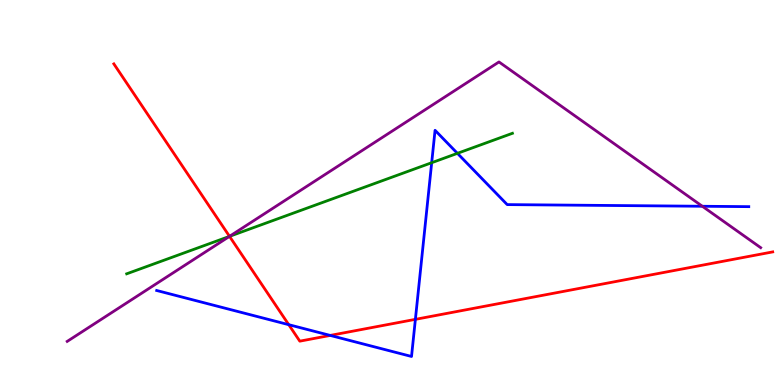[{'lines': ['blue', 'red'], 'intersections': [{'x': 3.73, 'y': 1.57}, {'x': 4.26, 'y': 1.29}, {'x': 5.36, 'y': 1.71}]}, {'lines': ['green', 'red'], 'intersections': [{'x': 2.96, 'y': 3.86}]}, {'lines': ['purple', 'red'], 'intersections': [{'x': 2.96, 'y': 3.86}]}, {'lines': ['blue', 'green'], 'intersections': [{'x': 5.57, 'y': 5.77}, {'x': 5.9, 'y': 6.02}]}, {'lines': ['blue', 'purple'], 'intersections': [{'x': 9.06, 'y': 4.64}]}, {'lines': ['green', 'purple'], 'intersections': [{'x': 2.96, 'y': 3.86}]}]